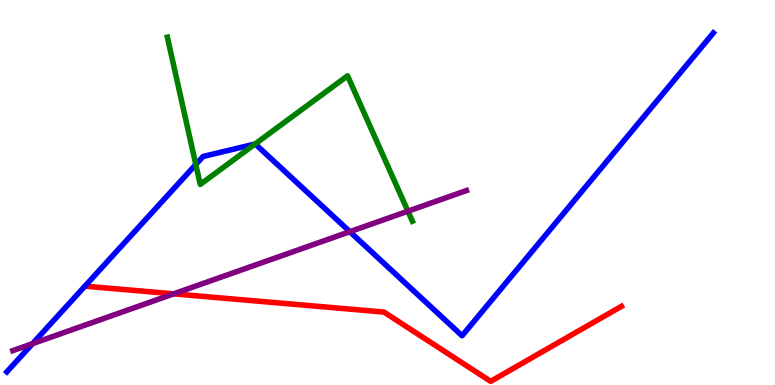[{'lines': ['blue', 'red'], 'intersections': []}, {'lines': ['green', 'red'], 'intersections': []}, {'lines': ['purple', 'red'], 'intersections': [{'x': 2.24, 'y': 2.37}]}, {'lines': ['blue', 'green'], 'intersections': [{'x': 2.53, 'y': 5.73}, {'x': 3.29, 'y': 6.26}]}, {'lines': ['blue', 'purple'], 'intersections': [{'x': 0.42, 'y': 1.07}, {'x': 4.51, 'y': 3.98}]}, {'lines': ['green', 'purple'], 'intersections': [{'x': 5.26, 'y': 4.51}]}]